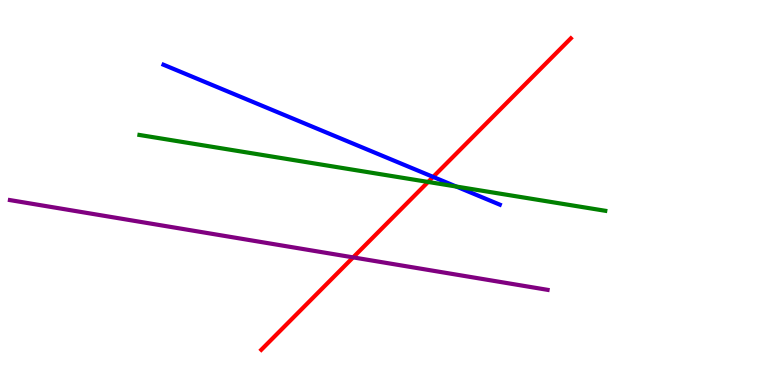[{'lines': ['blue', 'red'], 'intersections': [{'x': 5.59, 'y': 5.41}]}, {'lines': ['green', 'red'], 'intersections': [{'x': 5.52, 'y': 5.27}]}, {'lines': ['purple', 'red'], 'intersections': [{'x': 4.56, 'y': 3.31}]}, {'lines': ['blue', 'green'], 'intersections': [{'x': 5.89, 'y': 5.16}]}, {'lines': ['blue', 'purple'], 'intersections': []}, {'lines': ['green', 'purple'], 'intersections': []}]